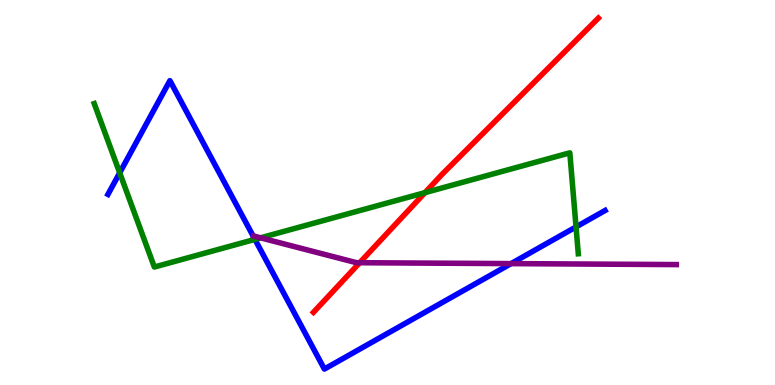[{'lines': ['blue', 'red'], 'intersections': []}, {'lines': ['green', 'red'], 'intersections': [{'x': 5.48, 'y': 5.0}]}, {'lines': ['purple', 'red'], 'intersections': [{'x': 4.64, 'y': 3.18}]}, {'lines': ['blue', 'green'], 'intersections': [{'x': 1.54, 'y': 5.51}, {'x': 3.29, 'y': 3.78}, {'x': 7.43, 'y': 4.11}]}, {'lines': ['blue', 'purple'], 'intersections': [{'x': 6.59, 'y': 3.15}]}, {'lines': ['green', 'purple'], 'intersections': [{'x': 3.36, 'y': 3.82}]}]